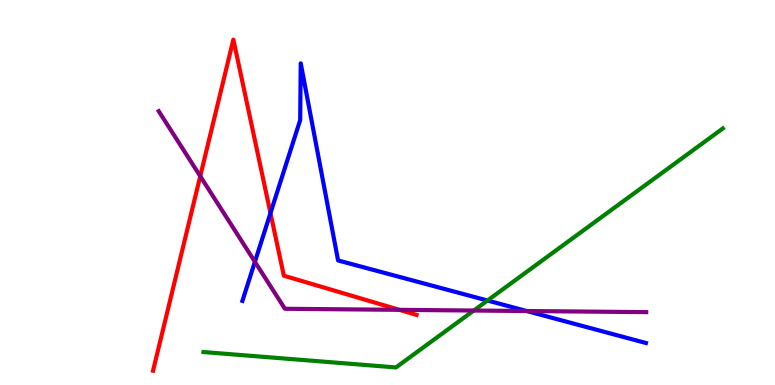[{'lines': ['blue', 'red'], 'intersections': [{'x': 3.49, 'y': 4.47}]}, {'lines': ['green', 'red'], 'intersections': []}, {'lines': ['purple', 'red'], 'intersections': [{'x': 2.58, 'y': 5.42}, {'x': 5.15, 'y': 1.95}]}, {'lines': ['blue', 'green'], 'intersections': [{'x': 6.29, 'y': 2.19}]}, {'lines': ['blue', 'purple'], 'intersections': [{'x': 3.29, 'y': 3.2}, {'x': 6.8, 'y': 1.92}]}, {'lines': ['green', 'purple'], 'intersections': [{'x': 6.11, 'y': 1.93}]}]